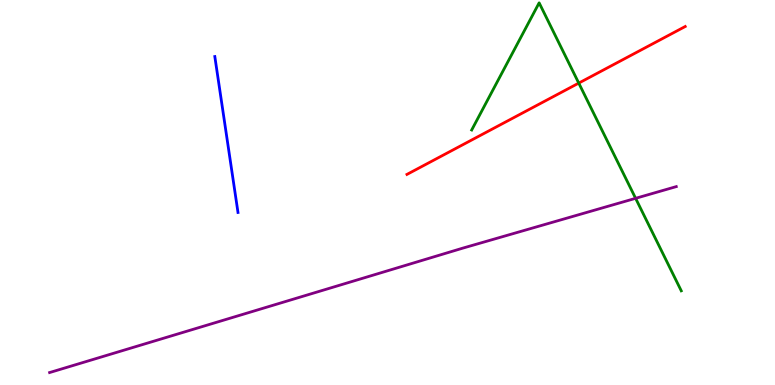[{'lines': ['blue', 'red'], 'intersections': []}, {'lines': ['green', 'red'], 'intersections': [{'x': 7.47, 'y': 7.84}]}, {'lines': ['purple', 'red'], 'intersections': []}, {'lines': ['blue', 'green'], 'intersections': []}, {'lines': ['blue', 'purple'], 'intersections': []}, {'lines': ['green', 'purple'], 'intersections': [{'x': 8.2, 'y': 4.85}]}]